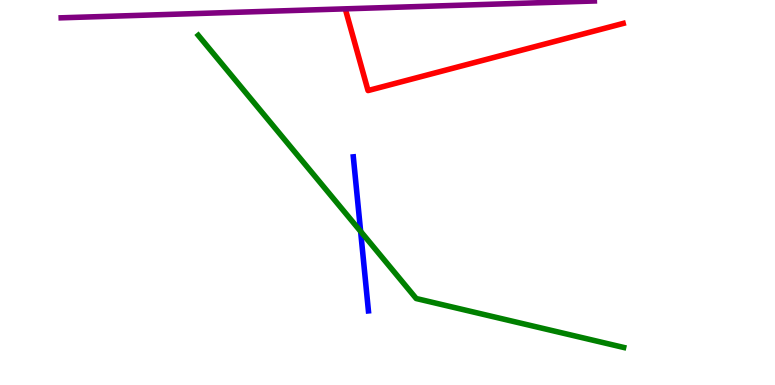[{'lines': ['blue', 'red'], 'intersections': []}, {'lines': ['green', 'red'], 'intersections': []}, {'lines': ['purple', 'red'], 'intersections': []}, {'lines': ['blue', 'green'], 'intersections': [{'x': 4.65, 'y': 3.99}]}, {'lines': ['blue', 'purple'], 'intersections': []}, {'lines': ['green', 'purple'], 'intersections': []}]